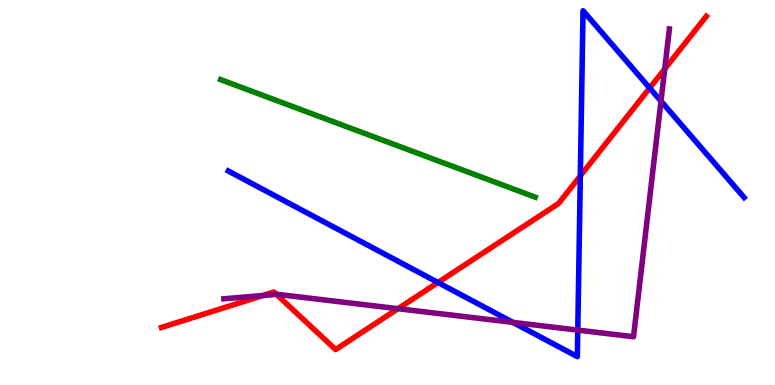[{'lines': ['blue', 'red'], 'intersections': [{'x': 5.65, 'y': 2.66}, {'x': 7.49, 'y': 5.43}, {'x': 8.38, 'y': 7.71}]}, {'lines': ['green', 'red'], 'intersections': []}, {'lines': ['purple', 'red'], 'intersections': [{'x': 3.39, 'y': 2.32}, {'x': 3.57, 'y': 2.35}, {'x': 5.14, 'y': 1.98}, {'x': 8.58, 'y': 8.21}]}, {'lines': ['blue', 'green'], 'intersections': []}, {'lines': ['blue', 'purple'], 'intersections': [{'x': 6.62, 'y': 1.63}, {'x': 7.46, 'y': 1.43}, {'x': 8.53, 'y': 7.37}]}, {'lines': ['green', 'purple'], 'intersections': []}]